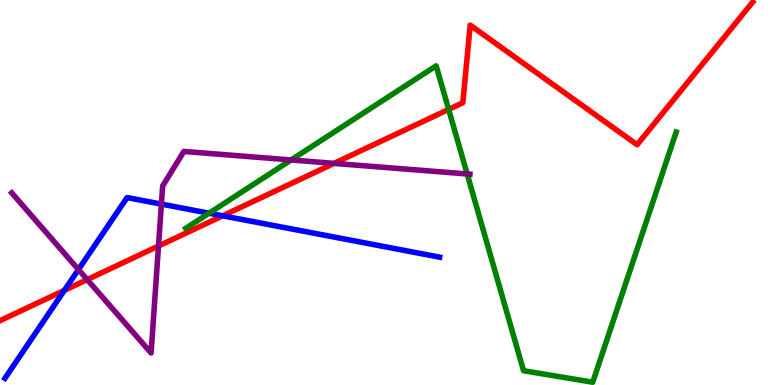[{'lines': ['blue', 'red'], 'intersections': [{'x': 0.831, 'y': 2.46}, {'x': 2.87, 'y': 4.39}]}, {'lines': ['green', 'red'], 'intersections': [{'x': 5.79, 'y': 7.16}]}, {'lines': ['purple', 'red'], 'intersections': [{'x': 1.13, 'y': 2.74}, {'x': 2.05, 'y': 3.61}, {'x': 4.31, 'y': 5.76}]}, {'lines': ['blue', 'green'], 'intersections': [{'x': 2.7, 'y': 4.46}]}, {'lines': ['blue', 'purple'], 'intersections': [{'x': 1.01, 'y': 3.0}, {'x': 2.08, 'y': 4.7}]}, {'lines': ['green', 'purple'], 'intersections': [{'x': 3.76, 'y': 5.85}, {'x': 6.03, 'y': 5.48}]}]